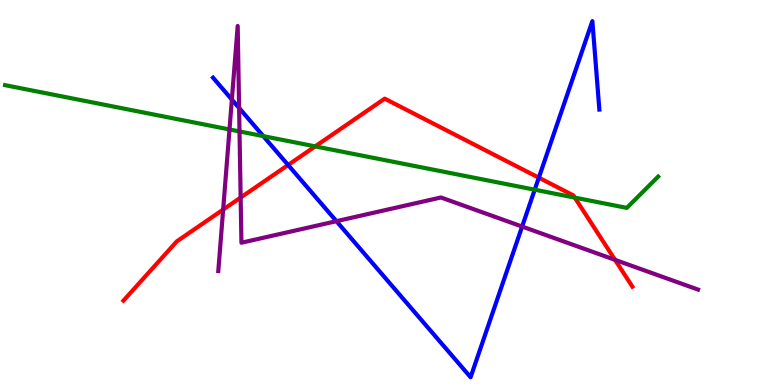[{'lines': ['blue', 'red'], 'intersections': [{'x': 3.72, 'y': 5.71}, {'x': 6.95, 'y': 5.38}]}, {'lines': ['green', 'red'], 'intersections': [{'x': 4.07, 'y': 6.2}, {'x': 7.42, 'y': 4.87}]}, {'lines': ['purple', 'red'], 'intersections': [{'x': 2.88, 'y': 4.56}, {'x': 3.11, 'y': 4.87}, {'x': 7.94, 'y': 3.25}]}, {'lines': ['blue', 'green'], 'intersections': [{'x': 3.4, 'y': 6.46}, {'x': 6.9, 'y': 5.07}]}, {'lines': ['blue', 'purple'], 'intersections': [{'x': 2.99, 'y': 7.41}, {'x': 3.09, 'y': 7.19}, {'x': 4.34, 'y': 4.25}, {'x': 6.74, 'y': 4.12}]}, {'lines': ['green', 'purple'], 'intersections': [{'x': 2.96, 'y': 6.64}, {'x': 3.09, 'y': 6.59}]}]